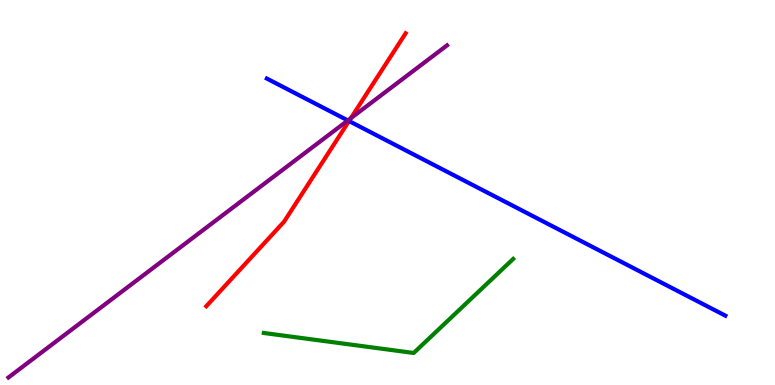[{'lines': ['blue', 'red'], 'intersections': [{'x': 4.5, 'y': 6.86}]}, {'lines': ['green', 'red'], 'intersections': []}, {'lines': ['purple', 'red'], 'intersections': [{'x': 4.53, 'y': 6.93}]}, {'lines': ['blue', 'green'], 'intersections': []}, {'lines': ['blue', 'purple'], 'intersections': [{'x': 4.49, 'y': 6.87}]}, {'lines': ['green', 'purple'], 'intersections': []}]